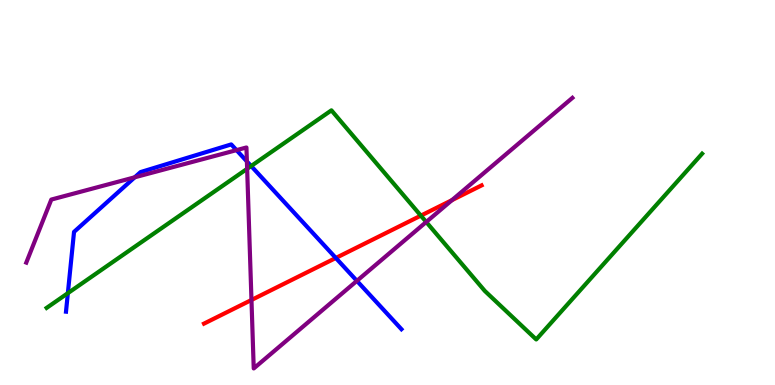[{'lines': ['blue', 'red'], 'intersections': [{'x': 4.33, 'y': 3.3}]}, {'lines': ['green', 'red'], 'intersections': [{'x': 5.43, 'y': 4.4}]}, {'lines': ['purple', 'red'], 'intersections': [{'x': 3.24, 'y': 2.21}, {'x': 5.83, 'y': 4.8}]}, {'lines': ['blue', 'green'], 'intersections': [{'x': 0.876, 'y': 2.39}, {'x': 3.24, 'y': 5.69}]}, {'lines': ['blue', 'purple'], 'intersections': [{'x': 1.74, 'y': 5.39}, {'x': 3.05, 'y': 6.1}, {'x': 3.19, 'y': 5.81}, {'x': 4.61, 'y': 2.71}]}, {'lines': ['green', 'purple'], 'intersections': [{'x': 3.19, 'y': 5.62}, {'x': 5.5, 'y': 4.23}]}]